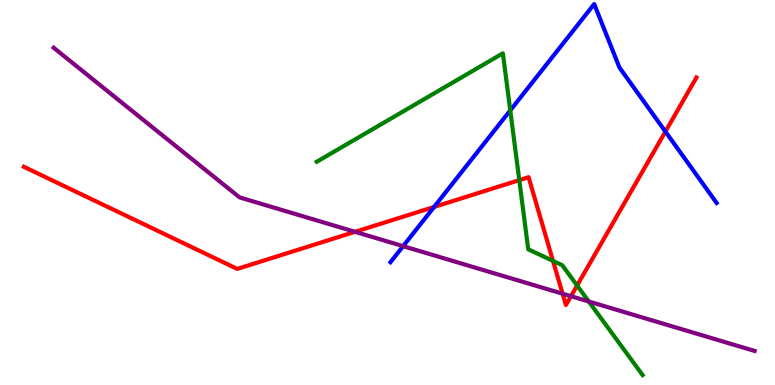[{'lines': ['blue', 'red'], 'intersections': [{'x': 5.6, 'y': 4.62}, {'x': 8.59, 'y': 6.58}]}, {'lines': ['green', 'red'], 'intersections': [{'x': 6.7, 'y': 5.32}, {'x': 7.14, 'y': 3.22}, {'x': 7.45, 'y': 2.58}]}, {'lines': ['purple', 'red'], 'intersections': [{'x': 4.58, 'y': 3.98}, {'x': 7.26, 'y': 2.37}, {'x': 7.37, 'y': 2.31}]}, {'lines': ['blue', 'green'], 'intersections': [{'x': 6.58, 'y': 7.13}]}, {'lines': ['blue', 'purple'], 'intersections': [{'x': 5.2, 'y': 3.61}]}, {'lines': ['green', 'purple'], 'intersections': [{'x': 7.6, 'y': 2.17}]}]